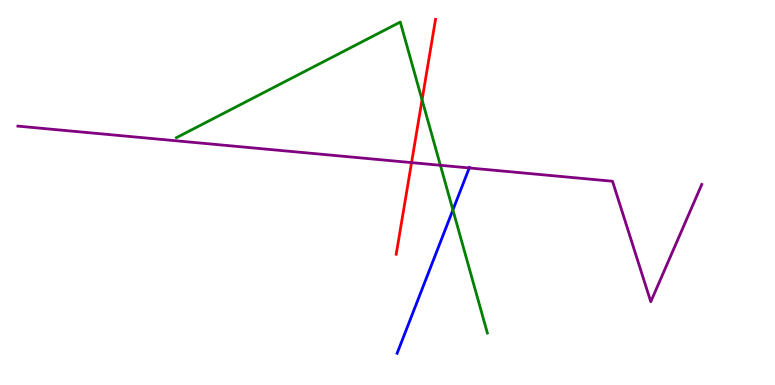[{'lines': ['blue', 'red'], 'intersections': []}, {'lines': ['green', 'red'], 'intersections': [{'x': 5.45, 'y': 7.41}]}, {'lines': ['purple', 'red'], 'intersections': [{'x': 5.31, 'y': 5.78}]}, {'lines': ['blue', 'green'], 'intersections': [{'x': 5.84, 'y': 4.55}]}, {'lines': ['blue', 'purple'], 'intersections': [{'x': 6.05, 'y': 5.64}]}, {'lines': ['green', 'purple'], 'intersections': [{'x': 5.68, 'y': 5.71}]}]